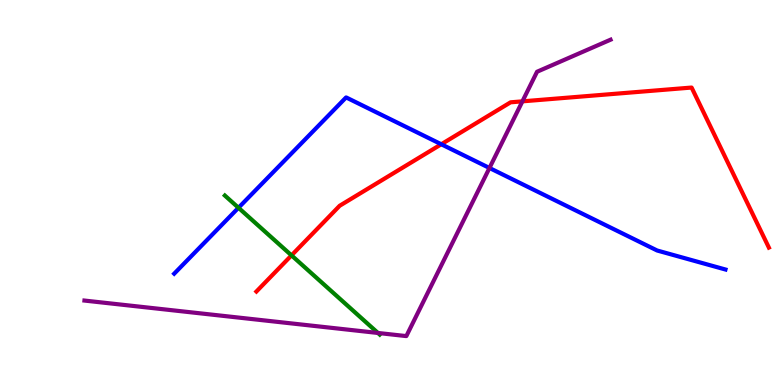[{'lines': ['blue', 'red'], 'intersections': [{'x': 5.69, 'y': 6.25}]}, {'lines': ['green', 'red'], 'intersections': [{'x': 3.76, 'y': 3.37}]}, {'lines': ['purple', 'red'], 'intersections': [{'x': 6.74, 'y': 7.37}]}, {'lines': ['blue', 'green'], 'intersections': [{'x': 3.08, 'y': 4.6}]}, {'lines': ['blue', 'purple'], 'intersections': [{'x': 6.32, 'y': 5.64}]}, {'lines': ['green', 'purple'], 'intersections': [{'x': 4.88, 'y': 1.35}]}]